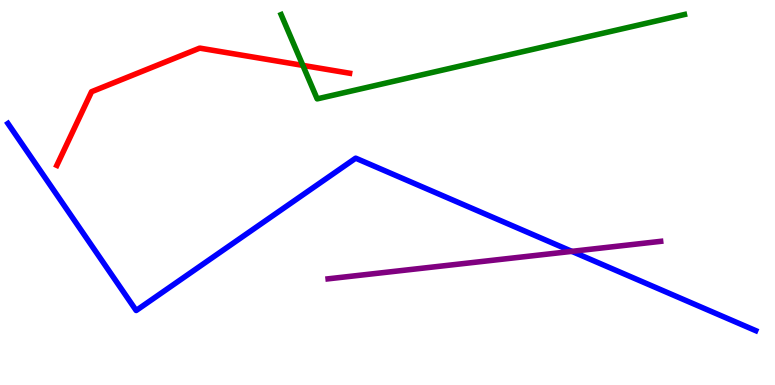[{'lines': ['blue', 'red'], 'intersections': []}, {'lines': ['green', 'red'], 'intersections': [{'x': 3.91, 'y': 8.3}]}, {'lines': ['purple', 'red'], 'intersections': []}, {'lines': ['blue', 'green'], 'intersections': []}, {'lines': ['blue', 'purple'], 'intersections': [{'x': 7.38, 'y': 3.47}]}, {'lines': ['green', 'purple'], 'intersections': []}]